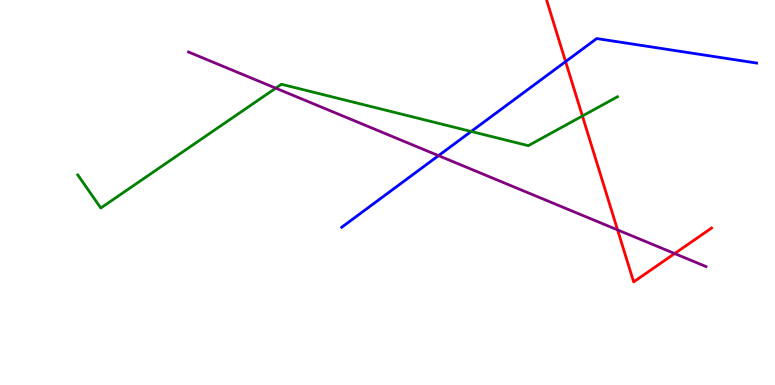[{'lines': ['blue', 'red'], 'intersections': [{'x': 7.3, 'y': 8.4}]}, {'lines': ['green', 'red'], 'intersections': [{'x': 7.51, 'y': 6.99}]}, {'lines': ['purple', 'red'], 'intersections': [{'x': 7.97, 'y': 4.03}, {'x': 8.71, 'y': 3.41}]}, {'lines': ['blue', 'green'], 'intersections': [{'x': 6.08, 'y': 6.59}]}, {'lines': ['blue', 'purple'], 'intersections': [{'x': 5.66, 'y': 5.96}]}, {'lines': ['green', 'purple'], 'intersections': [{'x': 3.56, 'y': 7.71}]}]